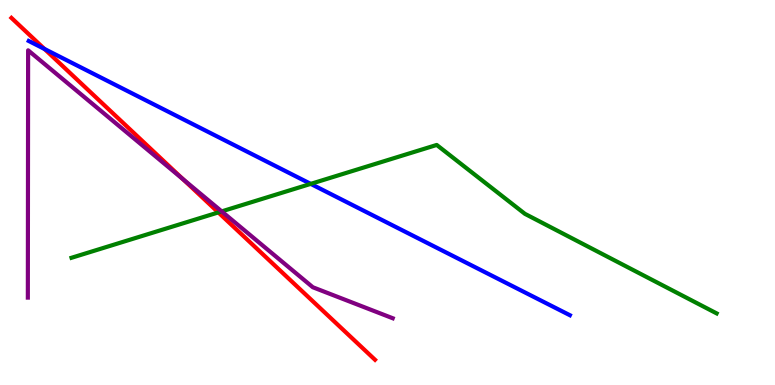[{'lines': ['blue', 'red'], 'intersections': [{'x': 0.574, 'y': 8.73}]}, {'lines': ['green', 'red'], 'intersections': [{'x': 2.82, 'y': 4.48}]}, {'lines': ['purple', 'red'], 'intersections': [{'x': 2.36, 'y': 5.35}]}, {'lines': ['blue', 'green'], 'intersections': [{'x': 4.01, 'y': 5.22}]}, {'lines': ['blue', 'purple'], 'intersections': []}, {'lines': ['green', 'purple'], 'intersections': [{'x': 2.86, 'y': 4.51}]}]